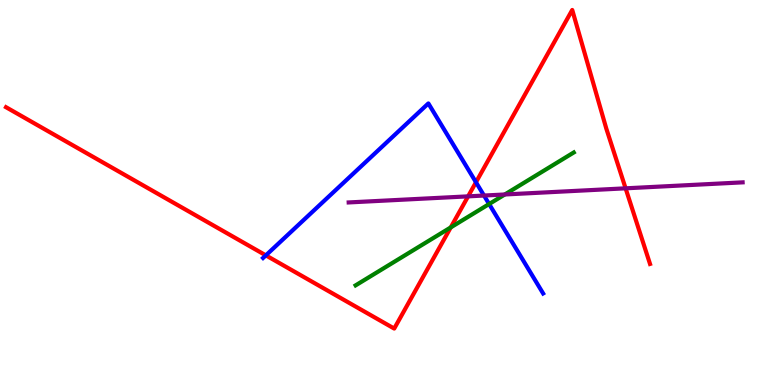[{'lines': ['blue', 'red'], 'intersections': [{'x': 3.43, 'y': 3.37}, {'x': 6.14, 'y': 5.27}]}, {'lines': ['green', 'red'], 'intersections': [{'x': 5.82, 'y': 4.09}]}, {'lines': ['purple', 'red'], 'intersections': [{'x': 6.04, 'y': 4.9}, {'x': 8.07, 'y': 5.11}]}, {'lines': ['blue', 'green'], 'intersections': [{'x': 6.31, 'y': 4.7}]}, {'lines': ['blue', 'purple'], 'intersections': [{'x': 6.25, 'y': 4.92}]}, {'lines': ['green', 'purple'], 'intersections': [{'x': 6.51, 'y': 4.95}]}]